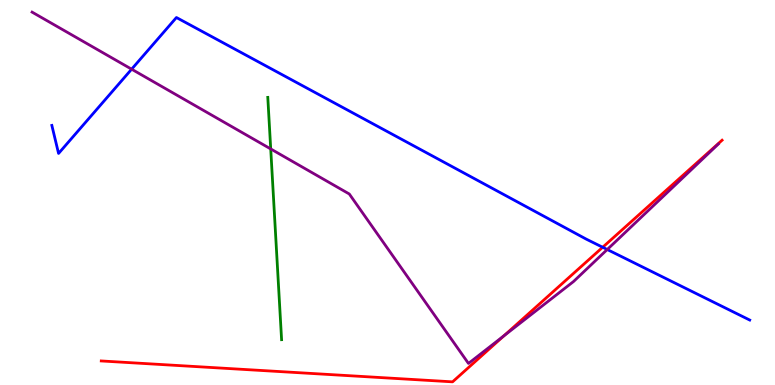[{'lines': ['blue', 'red'], 'intersections': [{'x': 7.78, 'y': 3.58}]}, {'lines': ['green', 'red'], 'intersections': []}, {'lines': ['purple', 'red'], 'intersections': [{'x': 6.5, 'y': 1.28}]}, {'lines': ['blue', 'green'], 'intersections': []}, {'lines': ['blue', 'purple'], 'intersections': [{'x': 1.7, 'y': 8.2}, {'x': 7.84, 'y': 3.52}]}, {'lines': ['green', 'purple'], 'intersections': [{'x': 3.49, 'y': 6.13}]}]